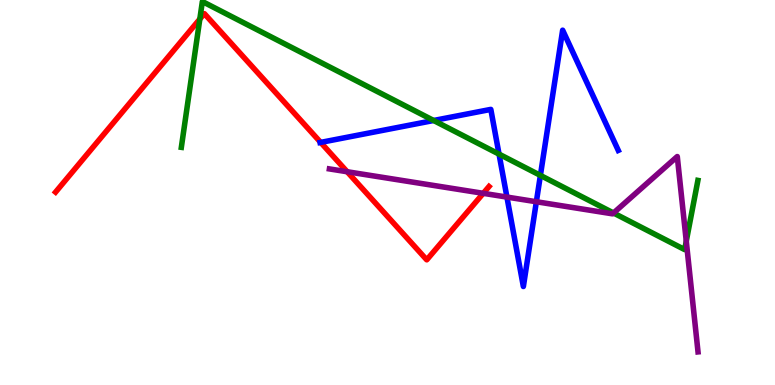[{'lines': ['blue', 'red'], 'intersections': [{'x': 4.14, 'y': 6.3}]}, {'lines': ['green', 'red'], 'intersections': [{'x': 2.58, 'y': 9.51}]}, {'lines': ['purple', 'red'], 'intersections': [{'x': 4.48, 'y': 5.54}, {'x': 6.24, 'y': 4.98}]}, {'lines': ['blue', 'green'], 'intersections': [{'x': 5.6, 'y': 6.87}, {'x': 6.44, 'y': 6.0}, {'x': 6.97, 'y': 5.44}]}, {'lines': ['blue', 'purple'], 'intersections': [{'x': 6.54, 'y': 4.88}, {'x': 6.92, 'y': 4.76}]}, {'lines': ['green', 'purple'], 'intersections': [{'x': 7.92, 'y': 4.47}, {'x': 8.86, 'y': 3.74}]}]